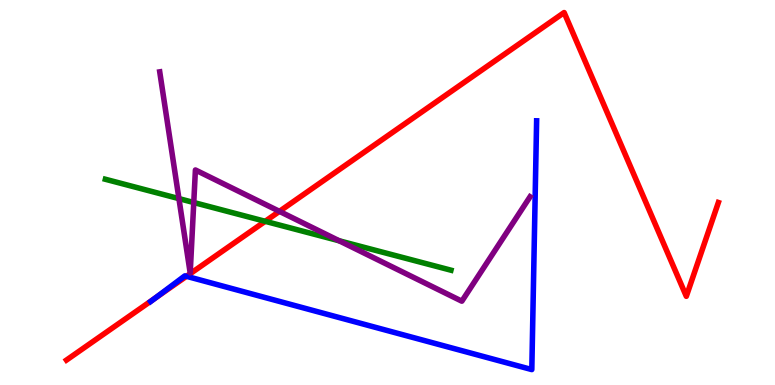[{'lines': ['blue', 'red'], 'intersections': [{'x': 2.0, 'y': 2.25}, {'x': 2.41, 'y': 2.82}]}, {'lines': ['green', 'red'], 'intersections': [{'x': 3.42, 'y': 4.25}]}, {'lines': ['purple', 'red'], 'intersections': [{'x': 3.61, 'y': 4.51}]}, {'lines': ['blue', 'green'], 'intersections': []}, {'lines': ['blue', 'purple'], 'intersections': []}, {'lines': ['green', 'purple'], 'intersections': [{'x': 2.31, 'y': 4.84}, {'x': 2.5, 'y': 4.74}, {'x': 4.38, 'y': 3.75}]}]